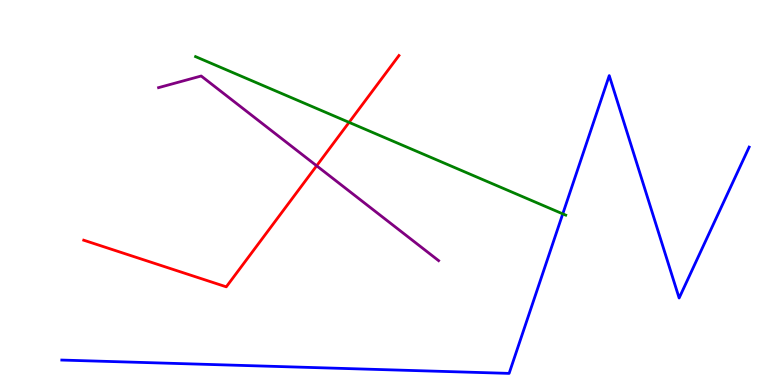[{'lines': ['blue', 'red'], 'intersections': []}, {'lines': ['green', 'red'], 'intersections': [{'x': 4.5, 'y': 6.82}]}, {'lines': ['purple', 'red'], 'intersections': [{'x': 4.09, 'y': 5.69}]}, {'lines': ['blue', 'green'], 'intersections': [{'x': 7.26, 'y': 4.45}]}, {'lines': ['blue', 'purple'], 'intersections': []}, {'lines': ['green', 'purple'], 'intersections': []}]